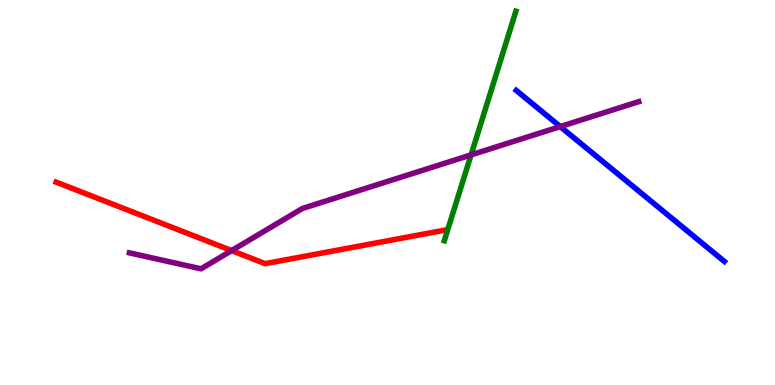[{'lines': ['blue', 'red'], 'intersections': []}, {'lines': ['green', 'red'], 'intersections': []}, {'lines': ['purple', 'red'], 'intersections': [{'x': 2.99, 'y': 3.49}]}, {'lines': ['blue', 'green'], 'intersections': []}, {'lines': ['blue', 'purple'], 'intersections': [{'x': 7.23, 'y': 6.71}]}, {'lines': ['green', 'purple'], 'intersections': [{'x': 6.08, 'y': 5.98}]}]